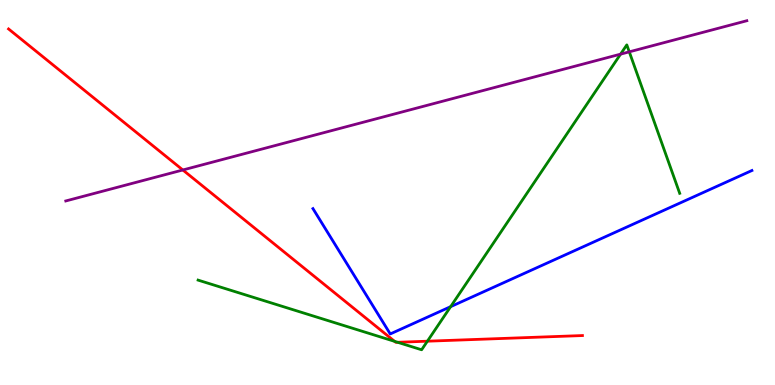[{'lines': ['blue', 'red'], 'intersections': []}, {'lines': ['green', 'red'], 'intersections': [{'x': 5.09, 'y': 1.13}, {'x': 5.13, 'y': 1.11}, {'x': 5.51, 'y': 1.14}]}, {'lines': ['purple', 'red'], 'intersections': [{'x': 2.36, 'y': 5.58}]}, {'lines': ['blue', 'green'], 'intersections': [{'x': 5.81, 'y': 2.03}]}, {'lines': ['blue', 'purple'], 'intersections': []}, {'lines': ['green', 'purple'], 'intersections': [{'x': 8.01, 'y': 8.59}, {'x': 8.12, 'y': 8.65}]}]